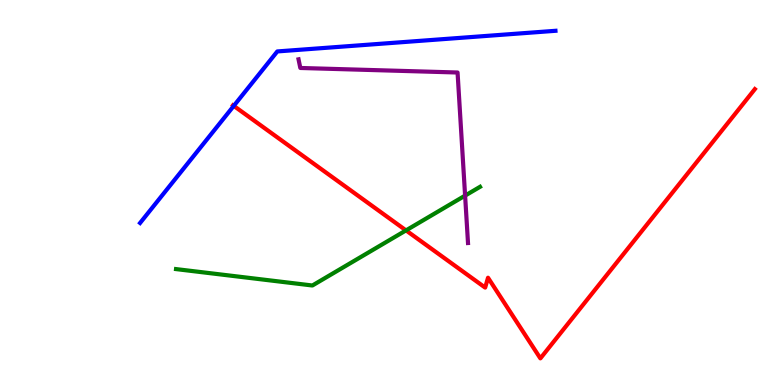[{'lines': ['blue', 'red'], 'intersections': [{'x': 3.02, 'y': 7.25}]}, {'lines': ['green', 'red'], 'intersections': [{'x': 5.24, 'y': 4.02}]}, {'lines': ['purple', 'red'], 'intersections': []}, {'lines': ['blue', 'green'], 'intersections': []}, {'lines': ['blue', 'purple'], 'intersections': []}, {'lines': ['green', 'purple'], 'intersections': [{'x': 6.0, 'y': 4.92}]}]